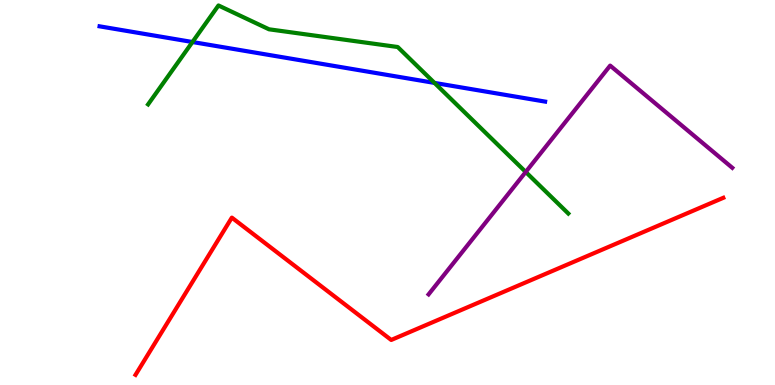[{'lines': ['blue', 'red'], 'intersections': []}, {'lines': ['green', 'red'], 'intersections': []}, {'lines': ['purple', 'red'], 'intersections': []}, {'lines': ['blue', 'green'], 'intersections': [{'x': 2.48, 'y': 8.91}, {'x': 5.61, 'y': 7.85}]}, {'lines': ['blue', 'purple'], 'intersections': []}, {'lines': ['green', 'purple'], 'intersections': [{'x': 6.78, 'y': 5.53}]}]